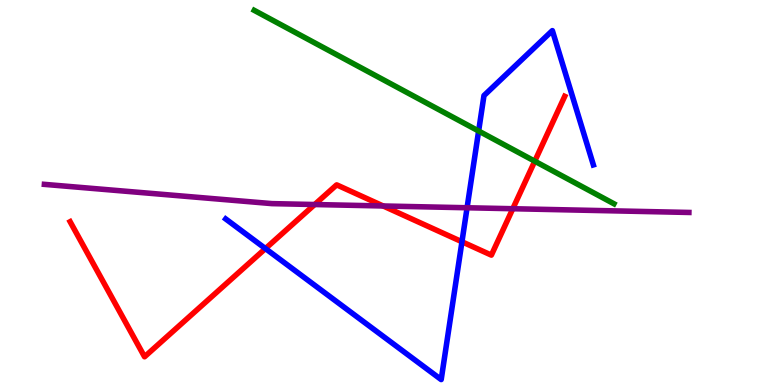[{'lines': ['blue', 'red'], 'intersections': [{'x': 3.43, 'y': 3.54}, {'x': 5.96, 'y': 3.72}]}, {'lines': ['green', 'red'], 'intersections': [{'x': 6.9, 'y': 5.81}]}, {'lines': ['purple', 'red'], 'intersections': [{'x': 4.06, 'y': 4.69}, {'x': 4.94, 'y': 4.65}, {'x': 6.62, 'y': 4.58}]}, {'lines': ['blue', 'green'], 'intersections': [{'x': 6.18, 'y': 6.6}]}, {'lines': ['blue', 'purple'], 'intersections': [{'x': 6.03, 'y': 4.6}]}, {'lines': ['green', 'purple'], 'intersections': []}]